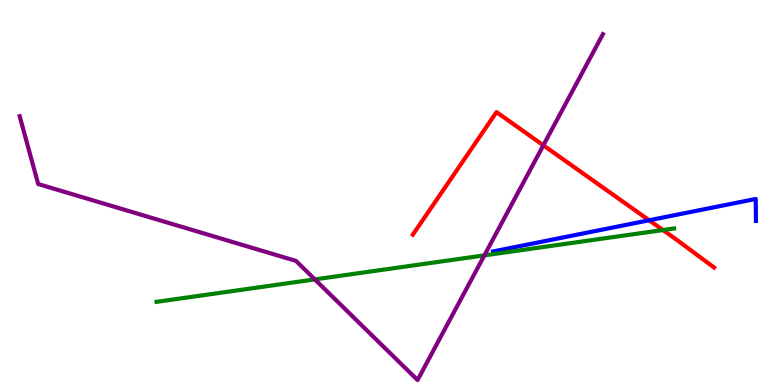[{'lines': ['blue', 'red'], 'intersections': [{'x': 8.38, 'y': 4.28}]}, {'lines': ['green', 'red'], 'intersections': [{'x': 8.55, 'y': 4.02}]}, {'lines': ['purple', 'red'], 'intersections': [{'x': 7.01, 'y': 6.23}]}, {'lines': ['blue', 'green'], 'intersections': []}, {'lines': ['blue', 'purple'], 'intersections': []}, {'lines': ['green', 'purple'], 'intersections': [{'x': 4.06, 'y': 2.74}, {'x': 6.25, 'y': 3.37}]}]